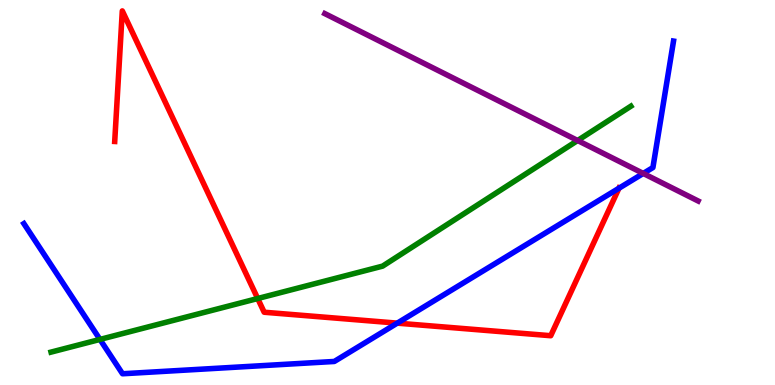[{'lines': ['blue', 'red'], 'intersections': [{'x': 5.13, 'y': 1.61}, {'x': 7.99, 'y': 5.11}]}, {'lines': ['green', 'red'], 'intersections': [{'x': 3.33, 'y': 2.25}]}, {'lines': ['purple', 'red'], 'intersections': []}, {'lines': ['blue', 'green'], 'intersections': [{'x': 1.29, 'y': 1.18}]}, {'lines': ['blue', 'purple'], 'intersections': [{'x': 8.3, 'y': 5.5}]}, {'lines': ['green', 'purple'], 'intersections': [{'x': 7.45, 'y': 6.35}]}]